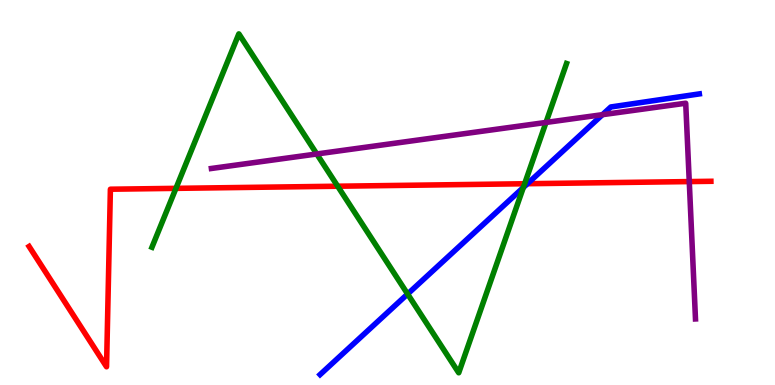[{'lines': ['blue', 'red'], 'intersections': [{'x': 6.81, 'y': 5.23}]}, {'lines': ['green', 'red'], 'intersections': [{'x': 2.27, 'y': 5.11}, {'x': 4.36, 'y': 5.16}, {'x': 6.77, 'y': 5.23}]}, {'lines': ['purple', 'red'], 'intersections': [{'x': 8.89, 'y': 5.28}]}, {'lines': ['blue', 'green'], 'intersections': [{'x': 5.26, 'y': 2.36}, {'x': 6.75, 'y': 5.13}]}, {'lines': ['blue', 'purple'], 'intersections': [{'x': 7.77, 'y': 7.02}]}, {'lines': ['green', 'purple'], 'intersections': [{'x': 4.09, 'y': 6.0}, {'x': 7.05, 'y': 6.82}]}]